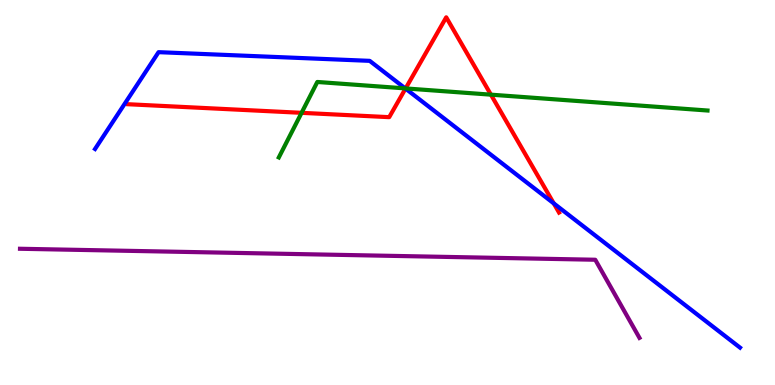[{'lines': ['blue', 'red'], 'intersections': [{'x': 5.23, 'y': 7.7}, {'x': 7.15, 'y': 4.72}]}, {'lines': ['green', 'red'], 'intersections': [{'x': 3.89, 'y': 7.07}, {'x': 5.23, 'y': 7.7}, {'x': 6.33, 'y': 7.54}]}, {'lines': ['purple', 'red'], 'intersections': []}, {'lines': ['blue', 'green'], 'intersections': [{'x': 5.23, 'y': 7.7}]}, {'lines': ['blue', 'purple'], 'intersections': []}, {'lines': ['green', 'purple'], 'intersections': []}]